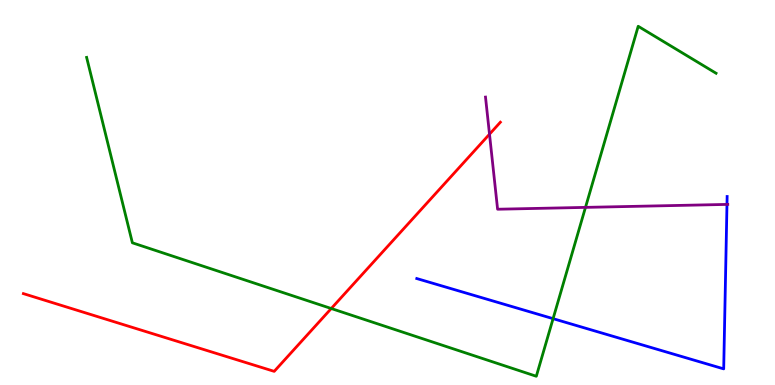[{'lines': ['blue', 'red'], 'intersections': []}, {'lines': ['green', 'red'], 'intersections': [{'x': 4.27, 'y': 1.99}]}, {'lines': ['purple', 'red'], 'intersections': [{'x': 6.32, 'y': 6.51}]}, {'lines': ['blue', 'green'], 'intersections': [{'x': 7.14, 'y': 1.72}]}, {'lines': ['blue', 'purple'], 'intersections': [{'x': 9.38, 'y': 4.69}]}, {'lines': ['green', 'purple'], 'intersections': [{'x': 7.55, 'y': 4.61}]}]